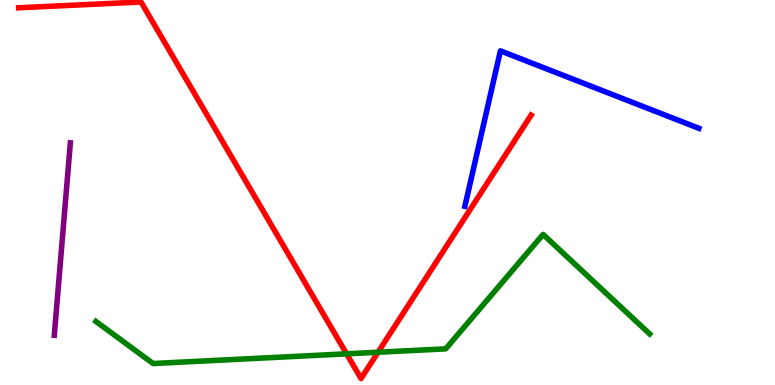[{'lines': ['blue', 'red'], 'intersections': []}, {'lines': ['green', 'red'], 'intersections': [{'x': 4.47, 'y': 0.81}, {'x': 4.88, 'y': 0.851}]}, {'lines': ['purple', 'red'], 'intersections': []}, {'lines': ['blue', 'green'], 'intersections': []}, {'lines': ['blue', 'purple'], 'intersections': []}, {'lines': ['green', 'purple'], 'intersections': []}]